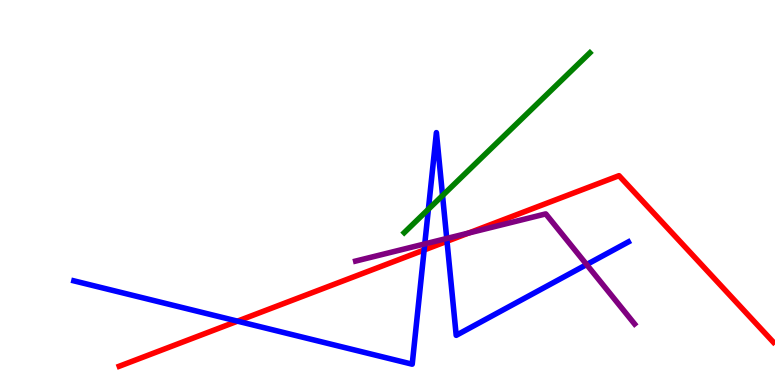[{'lines': ['blue', 'red'], 'intersections': [{'x': 3.06, 'y': 1.66}, {'x': 5.47, 'y': 3.51}, {'x': 5.77, 'y': 3.73}]}, {'lines': ['green', 'red'], 'intersections': []}, {'lines': ['purple', 'red'], 'intersections': [{'x': 6.05, 'y': 3.95}]}, {'lines': ['blue', 'green'], 'intersections': [{'x': 5.53, 'y': 4.57}, {'x': 5.71, 'y': 4.92}]}, {'lines': ['blue', 'purple'], 'intersections': [{'x': 5.48, 'y': 3.66}, {'x': 5.76, 'y': 3.81}, {'x': 7.57, 'y': 3.13}]}, {'lines': ['green', 'purple'], 'intersections': []}]